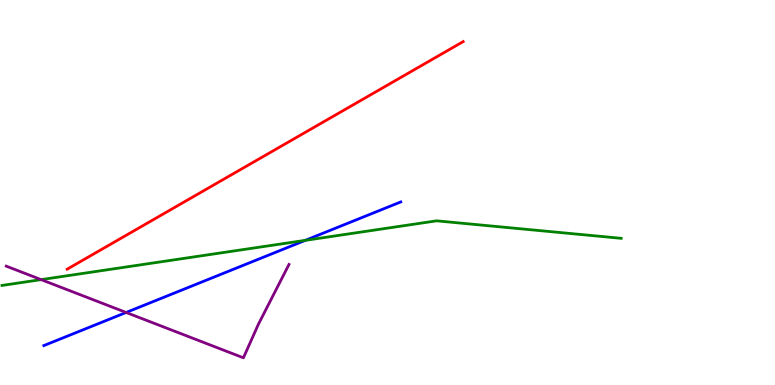[{'lines': ['blue', 'red'], 'intersections': []}, {'lines': ['green', 'red'], 'intersections': []}, {'lines': ['purple', 'red'], 'intersections': []}, {'lines': ['blue', 'green'], 'intersections': [{'x': 3.94, 'y': 3.76}]}, {'lines': ['blue', 'purple'], 'intersections': [{'x': 1.63, 'y': 1.88}]}, {'lines': ['green', 'purple'], 'intersections': [{'x': 0.531, 'y': 2.74}]}]